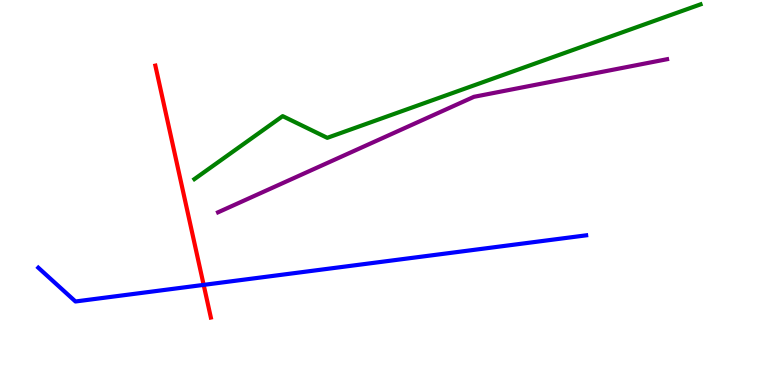[{'lines': ['blue', 'red'], 'intersections': [{'x': 2.63, 'y': 2.6}]}, {'lines': ['green', 'red'], 'intersections': []}, {'lines': ['purple', 'red'], 'intersections': []}, {'lines': ['blue', 'green'], 'intersections': []}, {'lines': ['blue', 'purple'], 'intersections': []}, {'lines': ['green', 'purple'], 'intersections': []}]